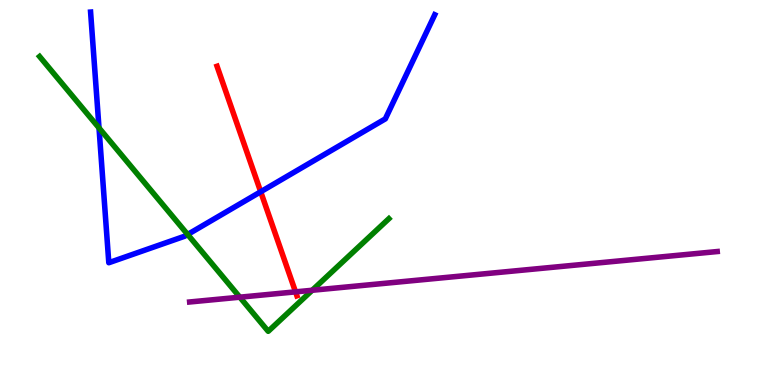[{'lines': ['blue', 'red'], 'intersections': [{'x': 3.36, 'y': 5.02}]}, {'lines': ['green', 'red'], 'intersections': []}, {'lines': ['purple', 'red'], 'intersections': [{'x': 3.81, 'y': 2.42}]}, {'lines': ['blue', 'green'], 'intersections': [{'x': 1.28, 'y': 6.68}, {'x': 2.42, 'y': 3.91}]}, {'lines': ['blue', 'purple'], 'intersections': []}, {'lines': ['green', 'purple'], 'intersections': [{'x': 3.09, 'y': 2.28}, {'x': 4.03, 'y': 2.46}]}]